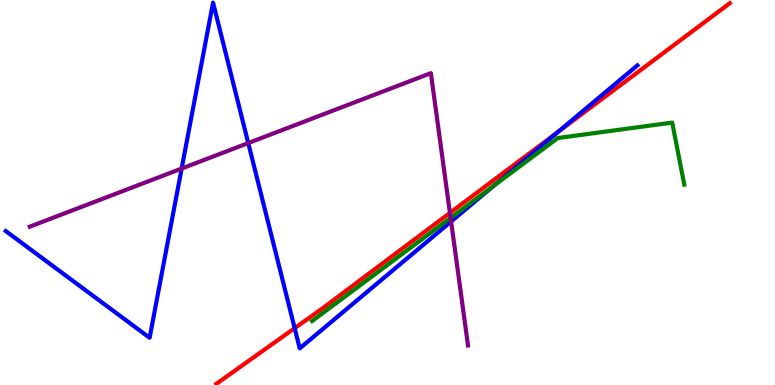[{'lines': ['blue', 'red'], 'intersections': [{'x': 3.8, 'y': 1.48}, {'x': 7.2, 'y': 6.57}]}, {'lines': ['green', 'red'], 'intersections': []}, {'lines': ['purple', 'red'], 'intersections': [{'x': 5.81, 'y': 4.47}]}, {'lines': ['blue', 'green'], 'intersections': [{'x': 6.38, 'y': 5.18}]}, {'lines': ['blue', 'purple'], 'intersections': [{'x': 2.34, 'y': 5.62}, {'x': 3.2, 'y': 6.28}, {'x': 5.82, 'y': 4.25}]}, {'lines': ['green', 'purple'], 'intersections': [{'x': 5.81, 'y': 4.34}]}]